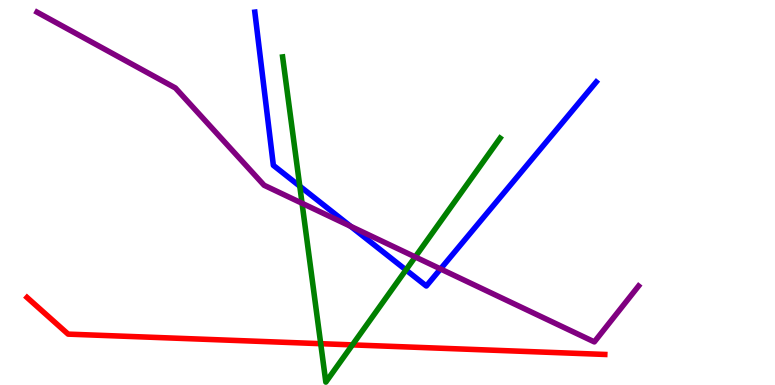[{'lines': ['blue', 'red'], 'intersections': []}, {'lines': ['green', 'red'], 'intersections': [{'x': 4.14, 'y': 1.07}, {'x': 4.55, 'y': 1.04}]}, {'lines': ['purple', 'red'], 'intersections': []}, {'lines': ['blue', 'green'], 'intersections': [{'x': 3.87, 'y': 5.16}, {'x': 5.24, 'y': 2.99}]}, {'lines': ['blue', 'purple'], 'intersections': [{'x': 4.52, 'y': 4.12}, {'x': 5.68, 'y': 3.01}]}, {'lines': ['green', 'purple'], 'intersections': [{'x': 3.9, 'y': 4.72}, {'x': 5.36, 'y': 3.33}]}]